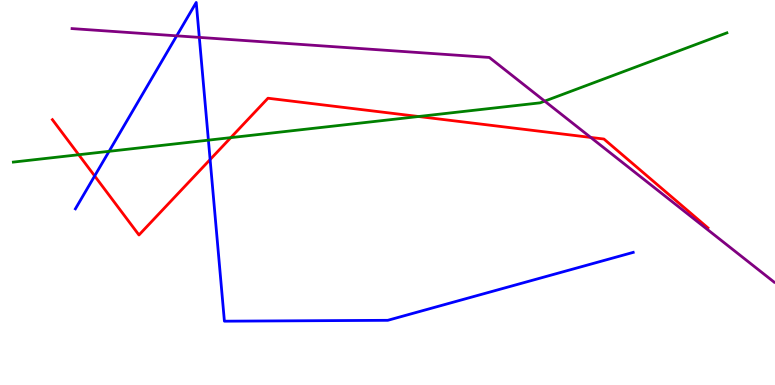[{'lines': ['blue', 'red'], 'intersections': [{'x': 1.22, 'y': 5.43}, {'x': 2.71, 'y': 5.86}]}, {'lines': ['green', 'red'], 'intersections': [{'x': 1.02, 'y': 5.98}, {'x': 2.98, 'y': 6.43}, {'x': 5.4, 'y': 6.97}]}, {'lines': ['purple', 'red'], 'intersections': [{'x': 7.62, 'y': 6.43}]}, {'lines': ['blue', 'green'], 'intersections': [{'x': 1.41, 'y': 6.07}, {'x': 2.69, 'y': 6.36}]}, {'lines': ['blue', 'purple'], 'intersections': [{'x': 2.28, 'y': 9.07}, {'x': 2.57, 'y': 9.03}]}, {'lines': ['green', 'purple'], 'intersections': [{'x': 7.03, 'y': 7.37}]}]